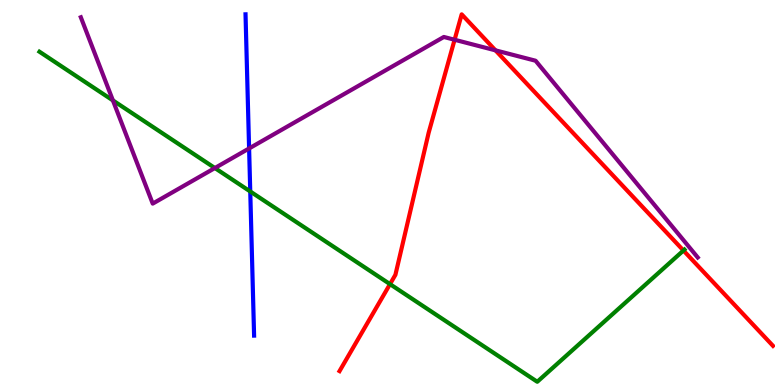[{'lines': ['blue', 'red'], 'intersections': []}, {'lines': ['green', 'red'], 'intersections': [{'x': 5.03, 'y': 2.62}, {'x': 8.82, 'y': 3.49}]}, {'lines': ['purple', 'red'], 'intersections': [{'x': 5.87, 'y': 8.97}, {'x': 6.39, 'y': 8.69}]}, {'lines': ['blue', 'green'], 'intersections': [{'x': 3.23, 'y': 5.03}]}, {'lines': ['blue', 'purple'], 'intersections': [{'x': 3.21, 'y': 6.14}]}, {'lines': ['green', 'purple'], 'intersections': [{'x': 1.46, 'y': 7.39}, {'x': 2.77, 'y': 5.64}]}]